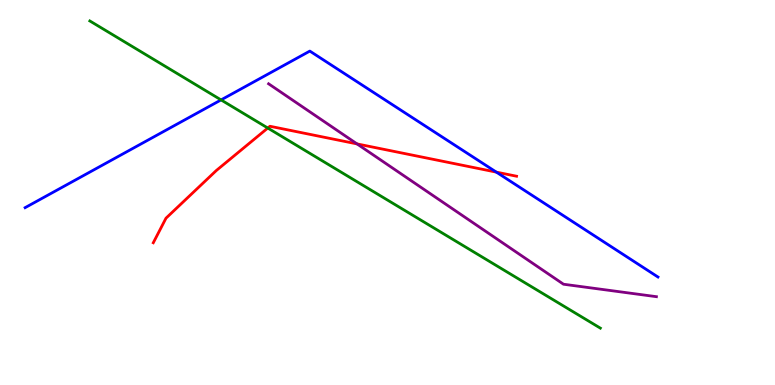[{'lines': ['blue', 'red'], 'intersections': [{'x': 6.4, 'y': 5.53}]}, {'lines': ['green', 'red'], 'intersections': [{'x': 3.46, 'y': 6.67}]}, {'lines': ['purple', 'red'], 'intersections': [{'x': 4.61, 'y': 6.26}]}, {'lines': ['blue', 'green'], 'intersections': [{'x': 2.85, 'y': 7.4}]}, {'lines': ['blue', 'purple'], 'intersections': []}, {'lines': ['green', 'purple'], 'intersections': []}]